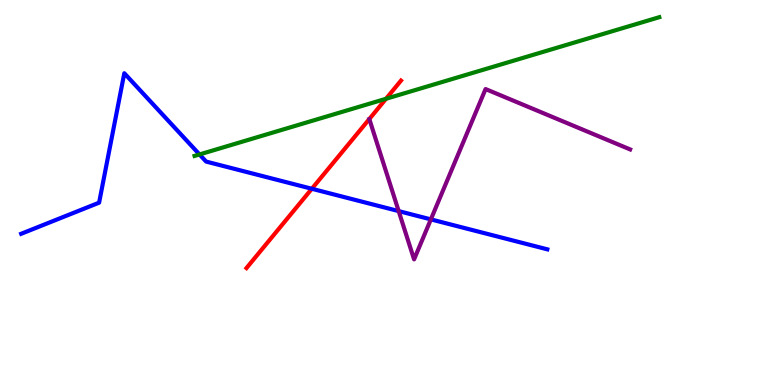[{'lines': ['blue', 'red'], 'intersections': [{'x': 4.02, 'y': 5.1}]}, {'lines': ['green', 'red'], 'intersections': [{'x': 4.98, 'y': 7.43}]}, {'lines': ['purple', 'red'], 'intersections': []}, {'lines': ['blue', 'green'], 'intersections': [{'x': 2.57, 'y': 5.99}]}, {'lines': ['blue', 'purple'], 'intersections': [{'x': 5.14, 'y': 4.52}, {'x': 5.56, 'y': 4.3}]}, {'lines': ['green', 'purple'], 'intersections': []}]